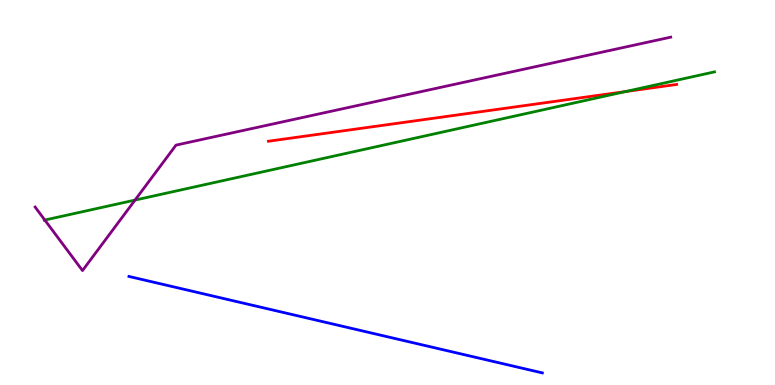[{'lines': ['blue', 'red'], 'intersections': []}, {'lines': ['green', 'red'], 'intersections': [{'x': 8.07, 'y': 7.62}]}, {'lines': ['purple', 'red'], 'intersections': []}, {'lines': ['blue', 'green'], 'intersections': []}, {'lines': ['blue', 'purple'], 'intersections': []}, {'lines': ['green', 'purple'], 'intersections': [{'x': 0.578, 'y': 4.28}, {'x': 1.74, 'y': 4.8}]}]